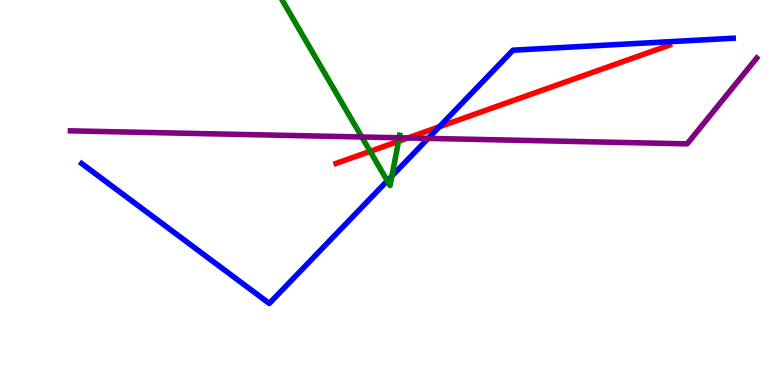[{'lines': ['blue', 'red'], 'intersections': [{'x': 5.67, 'y': 6.71}]}, {'lines': ['green', 'red'], 'intersections': [{'x': 4.78, 'y': 6.07}, {'x': 5.14, 'y': 6.33}]}, {'lines': ['purple', 'red'], 'intersections': [{'x': 5.26, 'y': 6.42}]}, {'lines': ['blue', 'green'], 'intersections': [{'x': 5.0, 'y': 5.3}, {'x': 5.06, 'y': 5.43}]}, {'lines': ['blue', 'purple'], 'intersections': [{'x': 5.52, 'y': 6.41}]}, {'lines': ['green', 'purple'], 'intersections': [{'x': 4.67, 'y': 6.44}, {'x': 5.15, 'y': 6.42}]}]